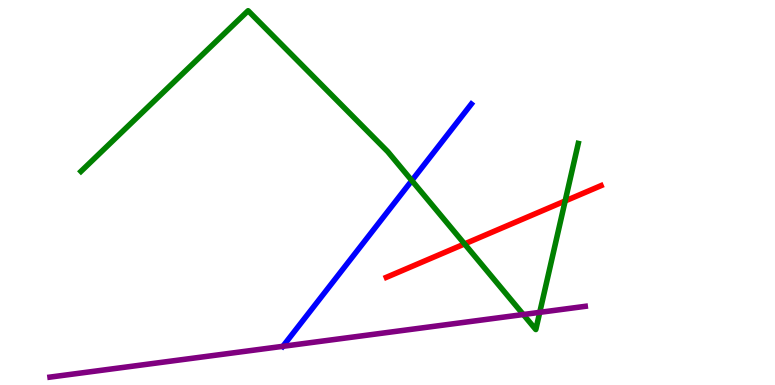[{'lines': ['blue', 'red'], 'intersections': []}, {'lines': ['green', 'red'], 'intersections': [{'x': 5.99, 'y': 3.66}, {'x': 7.29, 'y': 4.78}]}, {'lines': ['purple', 'red'], 'intersections': []}, {'lines': ['blue', 'green'], 'intersections': [{'x': 5.31, 'y': 5.31}]}, {'lines': ['blue', 'purple'], 'intersections': [{'x': 3.65, 'y': 1.0}]}, {'lines': ['green', 'purple'], 'intersections': [{'x': 6.75, 'y': 1.83}, {'x': 6.96, 'y': 1.89}]}]